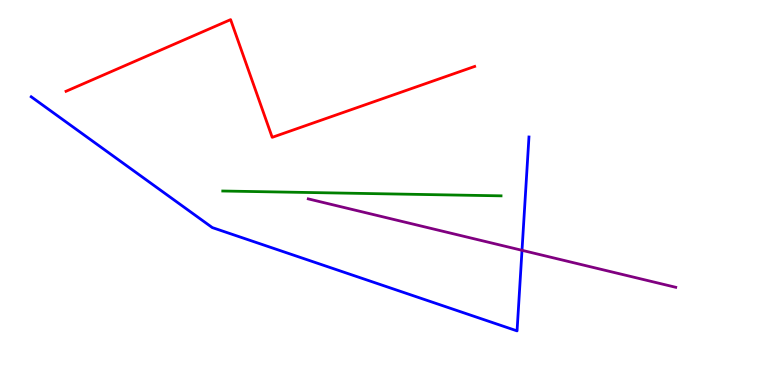[{'lines': ['blue', 'red'], 'intersections': []}, {'lines': ['green', 'red'], 'intersections': []}, {'lines': ['purple', 'red'], 'intersections': []}, {'lines': ['blue', 'green'], 'intersections': []}, {'lines': ['blue', 'purple'], 'intersections': [{'x': 6.74, 'y': 3.5}]}, {'lines': ['green', 'purple'], 'intersections': []}]